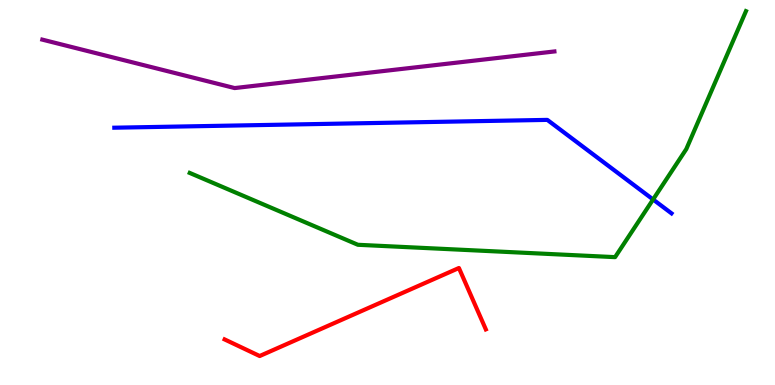[{'lines': ['blue', 'red'], 'intersections': []}, {'lines': ['green', 'red'], 'intersections': []}, {'lines': ['purple', 'red'], 'intersections': []}, {'lines': ['blue', 'green'], 'intersections': [{'x': 8.43, 'y': 4.82}]}, {'lines': ['blue', 'purple'], 'intersections': []}, {'lines': ['green', 'purple'], 'intersections': []}]